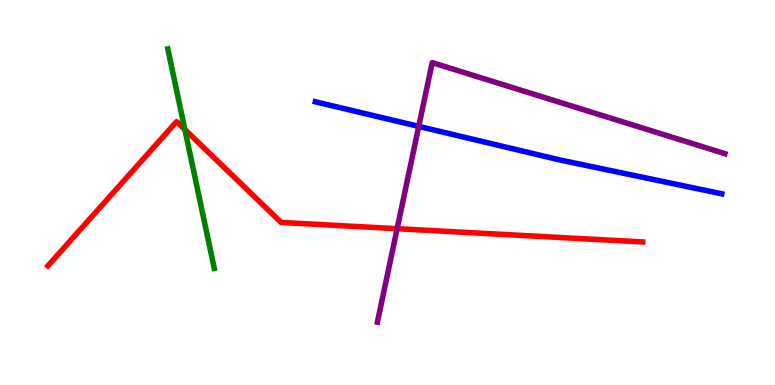[{'lines': ['blue', 'red'], 'intersections': []}, {'lines': ['green', 'red'], 'intersections': [{'x': 2.39, 'y': 6.64}]}, {'lines': ['purple', 'red'], 'intersections': [{'x': 5.12, 'y': 4.06}]}, {'lines': ['blue', 'green'], 'intersections': []}, {'lines': ['blue', 'purple'], 'intersections': [{'x': 5.4, 'y': 6.72}]}, {'lines': ['green', 'purple'], 'intersections': []}]